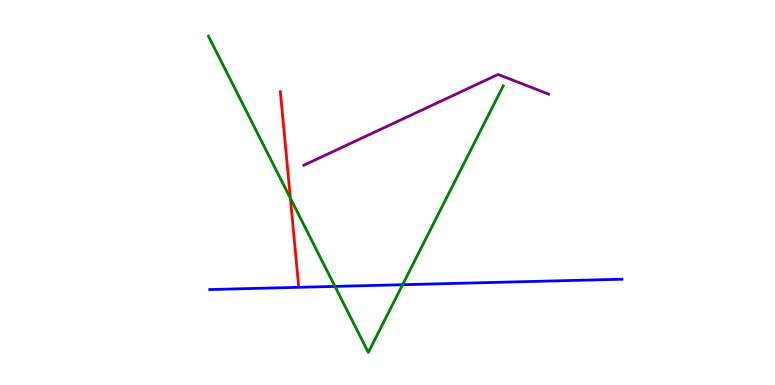[{'lines': ['blue', 'red'], 'intersections': []}, {'lines': ['green', 'red'], 'intersections': [{'x': 3.75, 'y': 4.85}]}, {'lines': ['purple', 'red'], 'intersections': []}, {'lines': ['blue', 'green'], 'intersections': [{'x': 4.32, 'y': 2.56}, {'x': 5.19, 'y': 2.6}]}, {'lines': ['blue', 'purple'], 'intersections': []}, {'lines': ['green', 'purple'], 'intersections': []}]